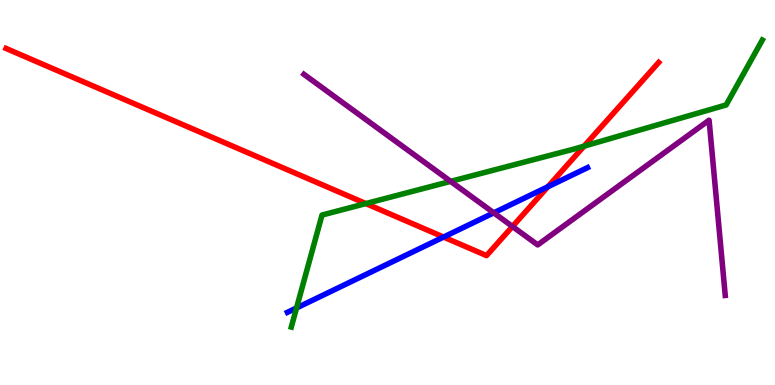[{'lines': ['blue', 'red'], 'intersections': [{'x': 5.72, 'y': 3.84}, {'x': 7.07, 'y': 5.15}]}, {'lines': ['green', 'red'], 'intersections': [{'x': 4.72, 'y': 4.71}, {'x': 7.54, 'y': 6.2}]}, {'lines': ['purple', 'red'], 'intersections': [{'x': 6.61, 'y': 4.12}]}, {'lines': ['blue', 'green'], 'intersections': [{'x': 3.83, 'y': 2.0}]}, {'lines': ['blue', 'purple'], 'intersections': [{'x': 6.37, 'y': 4.47}]}, {'lines': ['green', 'purple'], 'intersections': [{'x': 5.81, 'y': 5.29}]}]